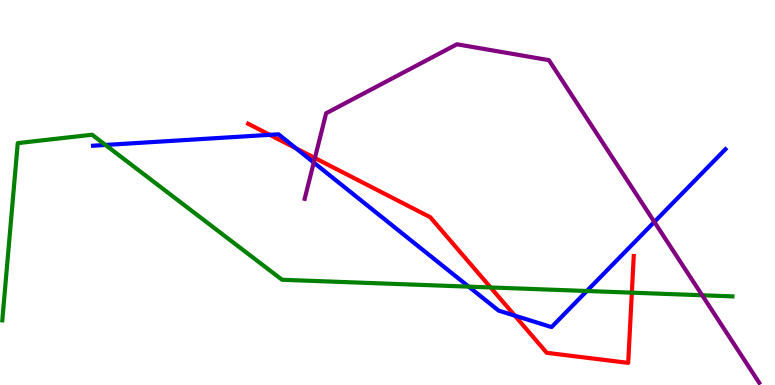[{'lines': ['blue', 'red'], 'intersections': [{'x': 3.48, 'y': 6.5}, {'x': 3.82, 'y': 6.15}, {'x': 6.64, 'y': 1.8}]}, {'lines': ['green', 'red'], 'intersections': [{'x': 6.33, 'y': 2.53}, {'x': 8.15, 'y': 2.4}]}, {'lines': ['purple', 'red'], 'intersections': [{'x': 4.06, 'y': 5.9}]}, {'lines': ['blue', 'green'], 'intersections': [{'x': 1.36, 'y': 6.24}, {'x': 6.05, 'y': 2.55}, {'x': 7.57, 'y': 2.44}]}, {'lines': ['blue', 'purple'], 'intersections': [{'x': 4.05, 'y': 5.78}, {'x': 8.44, 'y': 4.24}]}, {'lines': ['green', 'purple'], 'intersections': [{'x': 9.06, 'y': 2.33}]}]